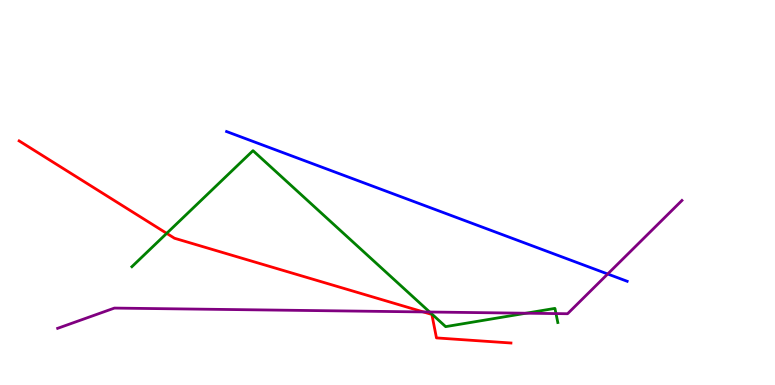[{'lines': ['blue', 'red'], 'intersections': []}, {'lines': ['green', 'red'], 'intersections': [{'x': 2.15, 'y': 3.94}]}, {'lines': ['purple', 'red'], 'intersections': [{'x': 5.46, 'y': 1.9}]}, {'lines': ['blue', 'green'], 'intersections': []}, {'lines': ['blue', 'purple'], 'intersections': [{'x': 7.84, 'y': 2.88}]}, {'lines': ['green', 'purple'], 'intersections': [{'x': 5.54, 'y': 1.9}, {'x': 6.79, 'y': 1.86}, {'x': 7.17, 'y': 1.85}]}]